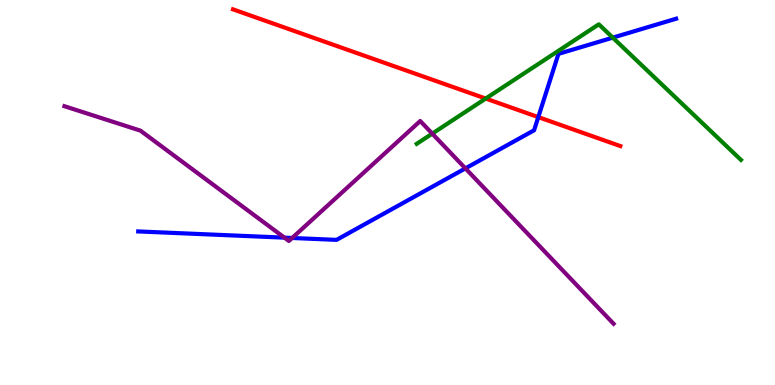[{'lines': ['blue', 'red'], 'intersections': [{'x': 6.95, 'y': 6.96}]}, {'lines': ['green', 'red'], 'intersections': [{'x': 6.27, 'y': 7.44}]}, {'lines': ['purple', 'red'], 'intersections': []}, {'lines': ['blue', 'green'], 'intersections': [{'x': 7.91, 'y': 9.02}]}, {'lines': ['blue', 'purple'], 'intersections': [{'x': 3.67, 'y': 3.83}, {'x': 3.77, 'y': 3.82}, {'x': 6.01, 'y': 5.63}]}, {'lines': ['green', 'purple'], 'intersections': [{'x': 5.58, 'y': 6.53}]}]